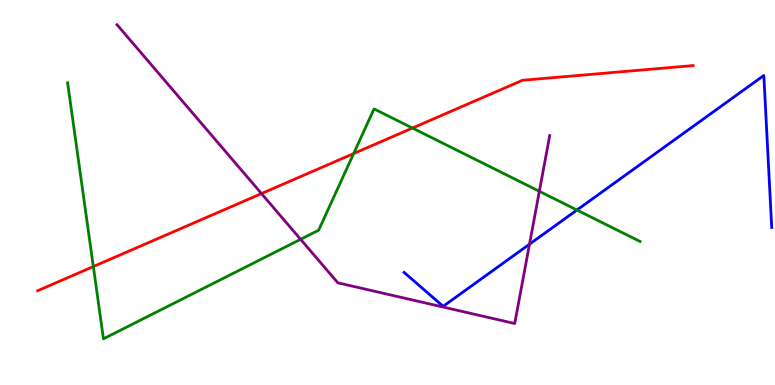[{'lines': ['blue', 'red'], 'intersections': []}, {'lines': ['green', 'red'], 'intersections': [{'x': 1.2, 'y': 3.08}, {'x': 4.56, 'y': 6.01}, {'x': 5.32, 'y': 6.67}]}, {'lines': ['purple', 'red'], 'intersections': [{'x': 3.37, 'y': 4.97}]}, {'lines': ['blue', 'green'], 'intersections': [{'x': 7.44, 'y': 4.54}]}, {'lines': ['blue', 'purple'], 'intersections': [{'x': 6.83, 'y': 3.66}]}, {'lines': ['green', 'purple'], 'intersections': [{'x': 3.88, 'y': 3.78}, {'x': 6.96, 'y': 5.03}]}]